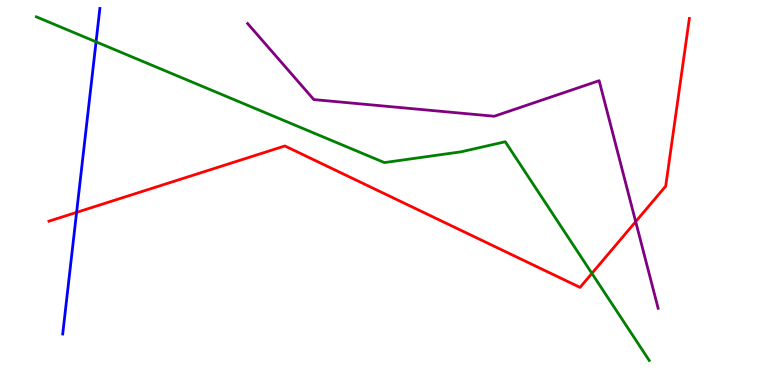[{'lines': ['blue', 'red'], 'intersections': [{'x': 0.988, 'y': 4.48}]}, {'lines': ['green', 'red'], 'intersections': [{'x': 7.64, 'y': 2.9}]}, {'lines': ['purple', 'red'], 'intersections': [{'x': 8.2, 'y': 4.24}]}, {'lines': ['blue', 'green'], 'intersections': [{'x': 1.24, 'y': 8.91}]}, {'lines': ['blue', 'purple'], 'intersections': []}, {'lines': ['green', 'purple'], 'intersections': []}]